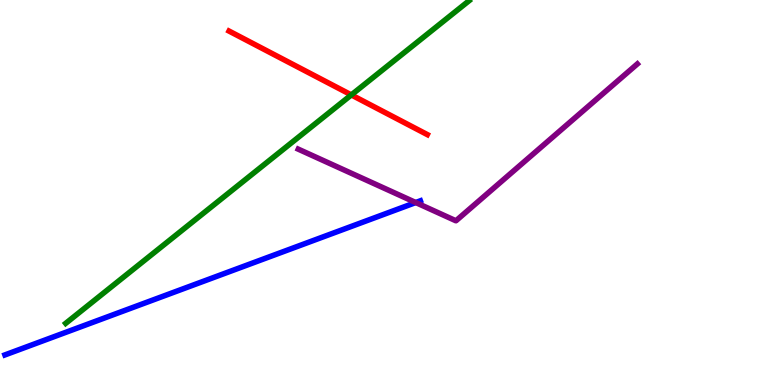[{'lines': ['blue', 'red'], 'intersections': []}, {'lines': ['green', 'red'], 'intersections': [{'x': 4.53, 'y': 7.53}]}, {'lines': ['purple', 'red'], 'intersections': []}, {'lines': ['blue', 'green'], 'intersections': []}, {'lines': ['blue', 'purple'], 'intersections': [{'x': 5.36, 'y': 4.74}]}, {'lines': ['green', 'purple'], 'intersections': []}]